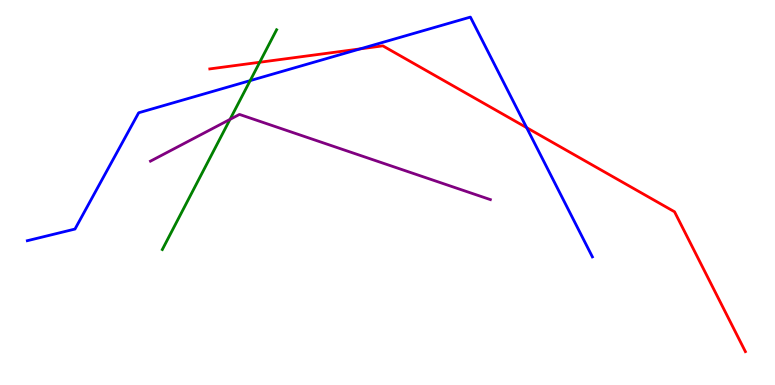[{'lines': ['blue', 'red'], 'intersections': [{'x': 4.65, 'y': 8.73}, {'x': 6.8, 'y': 6.68}]}, {'lines': ['green', 'red'], 'intersections': [{'x': 3.35, 'y': 8.38}]}, {'lines': ['purple', 'red'], 'intersections': []}, {'lines': ['blue', 'green'], 'intersections': [{'x': 3.23, 'y': 7.91}]}, {'lines': ['blue', 'purple'], 'intersections': []}, {'lines': ['green', 'purple'], 'intersections': [{'x': 2.97, 'y': 6.9}]}]